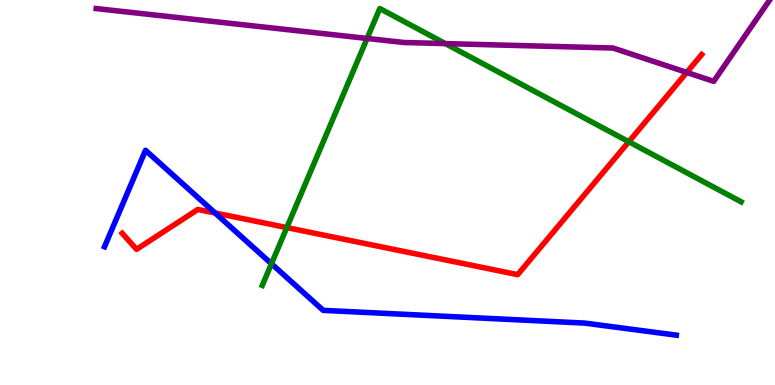[{'lines': ['blue', 'red'], 'intersections': [{'x': 2.78, 'y': 4.47}]}, {'lines': ['green', 'red'], 'intersections': [{'x': 3.7, 'y': 4.09}, {'x': 8.11, 'y': 6.32}]}, {'lines': ['purple', 'red'], 'intersections': [{'x': 8.86, 'y': 8.12}]}, {'lines': ['blue', 'green'], 'intersections': [{'x': 3.5, 'y': 3.15}]}, {'lines': ['blue', 'purple'], 'intersections': []}, {'lines': ['green', 'purple'], 'intersections': [{'x': 4.74, 'y': 9.0}, {'x': 5.75, 'y': 8.87}]}]